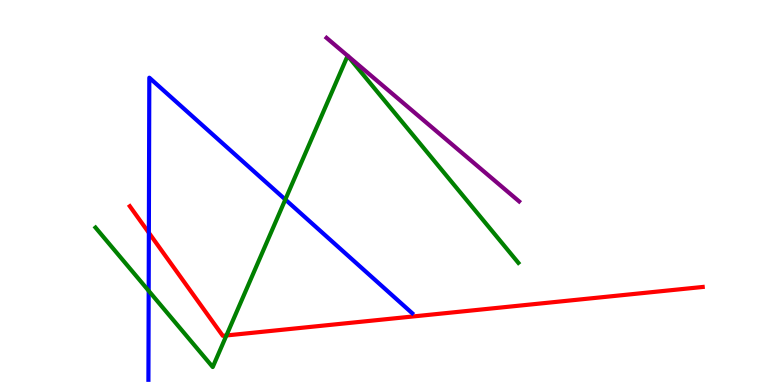[{'lines': ['blue', 'red'], 'intersections': [{'x': 1.92, 'y': 3.95}]}, {'lines': ['green', 'red'], 'intersections': [{'x': 2.92, 'y': 1.29}]}, {'lines': ['purple', 'red'], 'intersections': []}, {'lines': ['blue', 'green'], 'intersections': [{'x': 1.92, 'y': 2.45}, {'x': 3.68, 'y': 4.82}]}, {'lines': ['blue', 'purple'], 'intersections': []}, {'lines': ['green', 'purple'], 'intersections': []}]